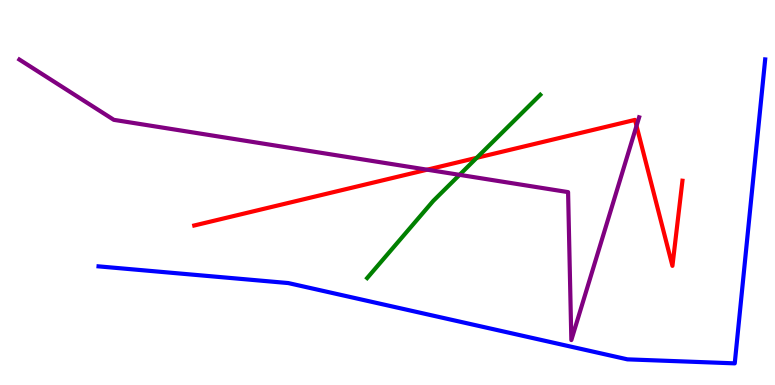[{'lines': ['blue', 'red'], 'intersections': []}, {'lines': ['green', 'red'], 'intersections': [{'x': 6.15, 'y': 5.9}]}, {'lines': ['purple', 'red'], 'intersections': [{'x': 5.51, 'y': 5.59}, {'x': 8.21, 'y': 6.73}]}, {'lines': ['blue', 'green'], 'intersections': []}, {'lines': ['blue', 'purple'], 'intersections': []}, {'lines': ['green', 'purple'], 'intersections': [{'x': 5.93, 'y': 5.46}]}]